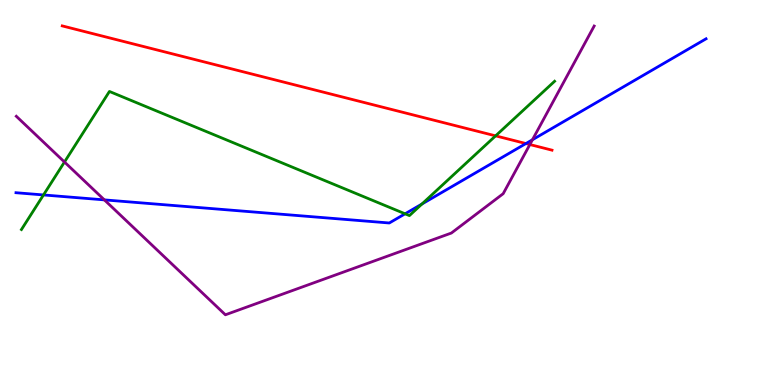[{'lines': ['blue', 'red'], 'intersections': [{'x': 6.79, 'y': 6.27}]}, {'lines': ['green', 'red'], 'intersections': [{'x': 6.39, 'y': 6.47}]}, {'lines': ['purple', 'red'], 'intersections': [{'x': 6.84, 'y': 6.25}]}, {'lines': ['blue', 'green'], 'intersections': [{'x': 0.561, 'y': 4.94}, {'x': 5.23, 'y': 4.45}, {'x': 5.44, 'y': 4.7}]}, {'lines': ['blue', 'purple'], 'intersections': [{'x': 1.35, 'y': 4.81}, {'x': 6.87, 'y': 6.37}]}, {'lines': ['green', 'purple'], 'intersections': [{'x': 0.832, 'y': 5.79}]}]